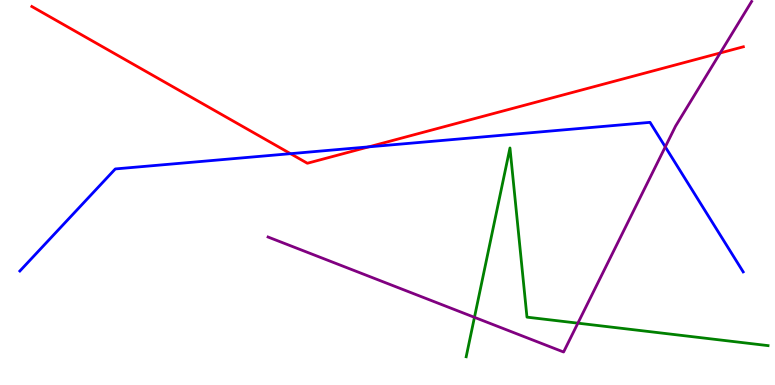[{'lines': ['blue', 'red'], 'intersections': [{'x': 3.75, 'y': 6.01}, {'x': 4.76, 'y': 6.19}]}, {'lines': ['green', 'red'], 'intersections': []}, {'lines': ['purple', 'red'], 'intersections': [{'x': 9.29, 'y': 8.62}]}, {'lines': ['blue', 'green'], 'intersections': []}, {'lines': ['blue', 'purple'], 'intersections': [{'x': 8.58, 'y': 6.19}]}, {'lines': ['green', 'purple'], 'intersections': [{'x': 6.12, 'y': 1.76}, {'x': 7.46, 'y': 1.61}]}]